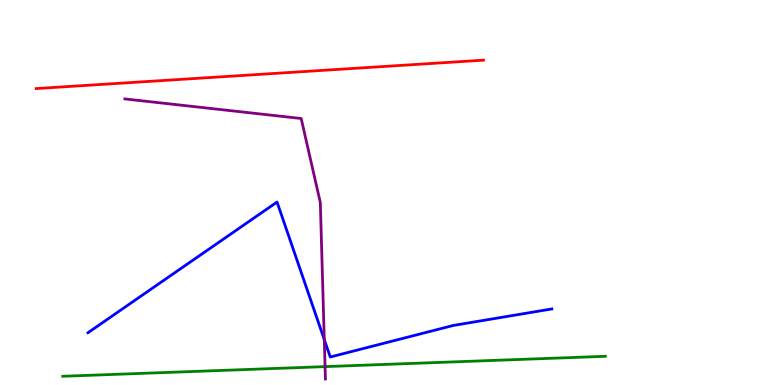[{'lines': ['blue', 'red'], 'intersections': []}, {'lines': ['green', 'red'], 'intersections': []}, {'lines': ['purple', 'red'], 'intersections': []}, {'lines': ['blue', 'green'], 'intersections': []}, {'lines': ['blue', 'purple'], 'intersections': [{'x': 4.18, 'y': 1.18}]}, {'lines': ['green', 'purple'], 'intersections': [{'x': 4.19, 'y': 0.477}]}]